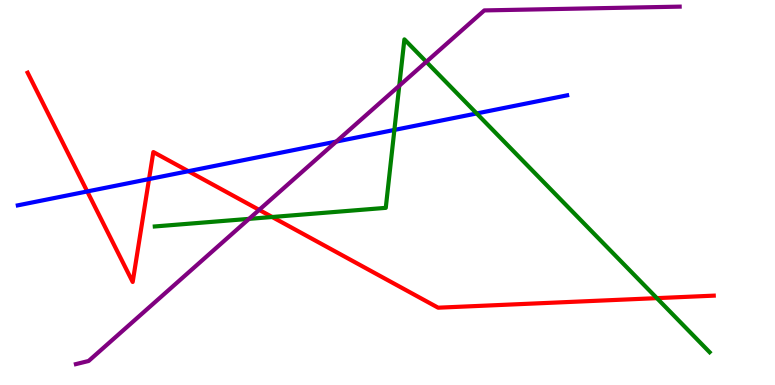[{'lines': ['blue', 'red'], 'intersections': [{'x': 1.13, 'y': 5.03}, {'x': 1.92, 'y': 5.35}, {'x': 2.43, 'y': 5.55}]}, {'lines': ['green', 'red'], 'intersections': [{'x': 3.51, 'y': 4.36}, {'x': 8.48, 'y': 2.26}]}, {'lines': ['purple', 'red'], 'intersections': [{'x': 3.34, 'y': 4.55}]}, {'lines': ['blue', 'green'], 'intersections': [{'x': 5.09, 'y': 6.63}, {'x': 6.15, 'y': 7.05}]}, {'lines': ['blue', 'purple'], 'intersections': [{'x': 4.34, 'y': 6.32}]}, {'lines': ['green', 'purple'], 'intersections': [{'x': 3.21, 'y': 4.32}, {'x': 5.15, 'y': 7.77}, {'x': 5.5, 'y': 8.39}]}]